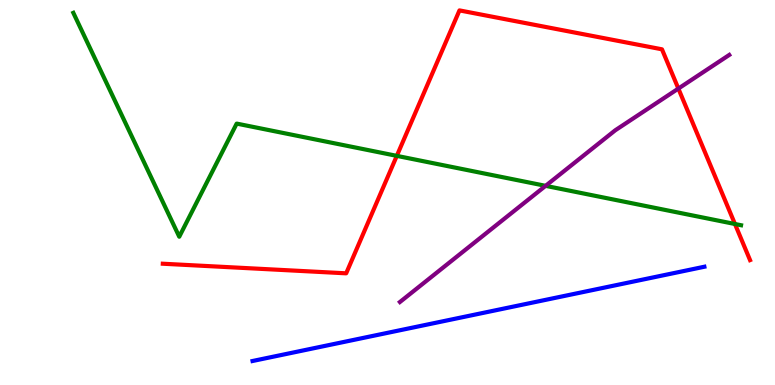[{'lines': ['blue', 'red'], 'intersections': []}, {'lines': ['green', 'red'], 'intersections': [{'x': 5.12, 'y': 5.95}, {'x': 9.48, 'y': 4.18}]}, {'lines': ['purple', 'red'], 'intersections': [{'x': 8.75, 'y': 7.7}]}, {'lines': ['blue', 'green'], 'intersections': []}, {'lines': ['blue', 'purple'], 'intersections': []}, {'lines': ['green', 'purple'], 'intersections': [{'x': 7.04, 'y': 5.17}]}]